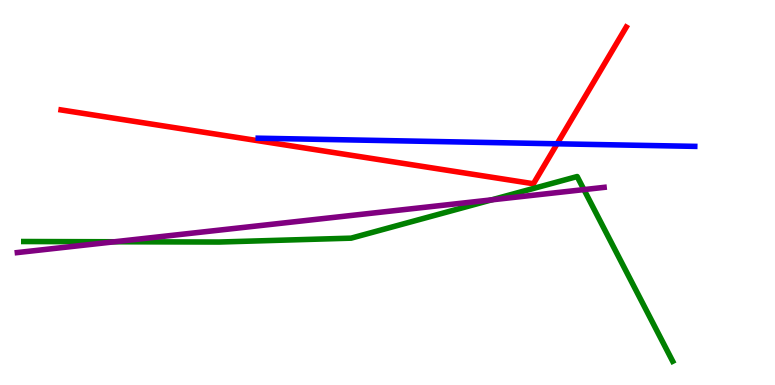[{'lines': ['blue', 'red'], 'intersections': [{'x': 7.19, 'y': 6.27}]}, {'lines': ['green', 'red'], 'intersections': []}, {'lines': ['purple', 'red'], 'intersections': []}, {'lines': ['blue', 'green'], 'intersections': []}, {'lines': ['blue', 'purple'], 'intersections': []}, {'lines': ['green', 'purple'], 'intersections': [{'x': 1.48, 'y': 3.72}, {'x': 6.34, 'y': 4.81}, {'x': 7.53, 'y': 5.08}]}]